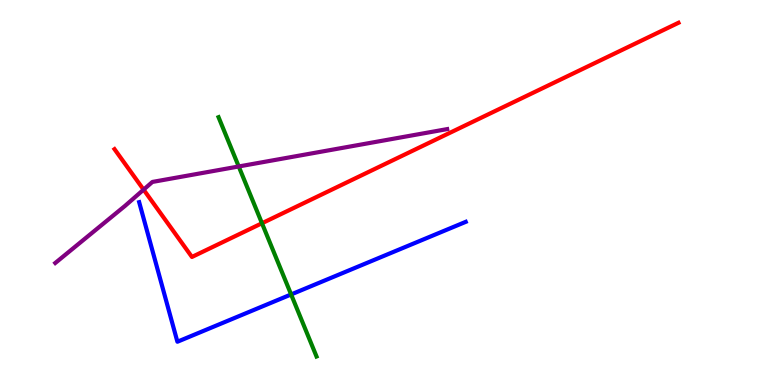[{'lines': ['blue', 'red'], 'intersections': []}, {'lines': ['green', 'red'], 'intersections': [{'x': 3.38, 'y': 4.2}]}, {'lines': ['purple', 'red'], 'intersections': [{'x': 1.85, 'y': 5.07}]}, {'lines': ['blue', 'green'], 'intersections': [{'x': 3.76, 'y': 2.35}]}, {'lines': ['blue', 'purple'], 'intersections': []}, {'lines': ['green', 'purple'], 'intersections': [{'x': 3.08, 'y': 5.68}]}]